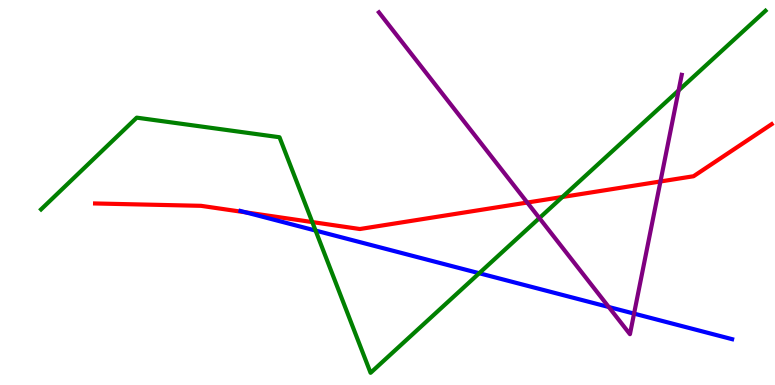[{'lines': ['blue', 'red'], 'intersections': [{'x': 3.17, 'y': 4.48}]}, {'lines': ['green', 'red'], 'intersections': [{'x': 4.03, 'y': 4.23}, {'x': 7.26, 'y': 4.88}]}, {'lines': ['purple', 'red'], 'intersections': [{'x': 6.8, 'y': 4.74}, {'x': 8.52, 'y': 5.29}]}, {'lines': ['blue', 'green'], 'intersections': [{'x': 4.07, 'y': 4.01}, {'x': 6.18, 'y': 2.9}]}, {'lines': ['blue', 'purple'], 'intersections': [{'x': 7.85, 'y': 2.03}, {'x': 8.18, 'y': 1.85}]}, {'lines': ['green', 'purple'], 'intersections': [{'x': 6.96, 'y': 4.34}, {'x': 8.76, 'y': 7.65}]}]